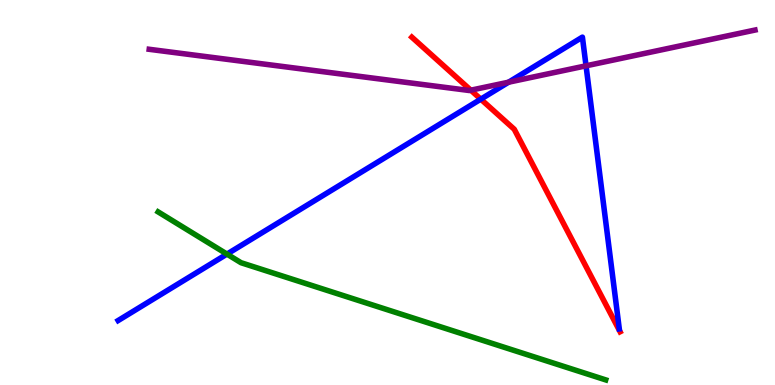[{'lines': ['blue', 'red'], 'intersections': [{'x': 6.2, 'y': 7.42}]}, {'lines': ['green', 'red'], 'intersections': []}, {'lines': ['purple', 'red'], 'intersections': [{'x': 6.08, 'y': 7.66}]}, {'lines': ['blue', 'green'], 'intersections': [{'x': 2.93, 'y': 3.4}]}, {'lines': ['blue', 'purple'], 'intersections': [{'x': 6.56, 'y': 7.86}, {'x': 7.56, 'y': 8.29}]}, {'lines': ['green', 'purple'], 'intersections': []}]